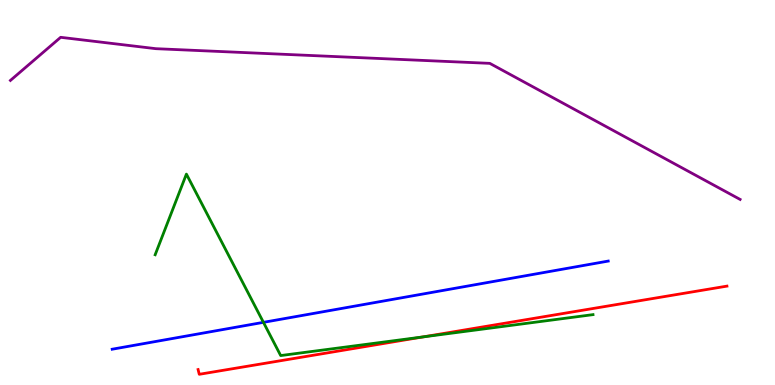[{'lines': ['blue', 'red'], 'intersections': []}, {'lines': ['green', 'red'], 'intersections': [{'x': 5.46, 'y': 1.25}]}, {'lines': ['purple', 'red'], 'intersections': []}, {'lines': ['blue', 'green'], 'intersections': [{'x': 3.4, 'y': 1.63}]}, {'lines': ['blue', 'purple'], 'intersections': []}, {'lines': ['green', 'purple'], 'intersections': []}]